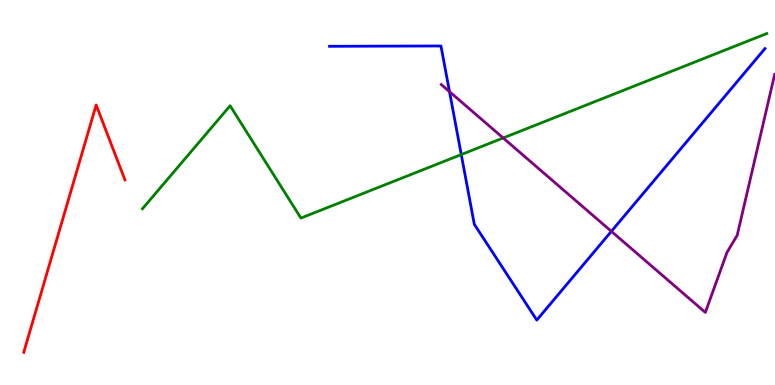[{'lines': ['blue', 'red'], 'intersections': []}, {'lines': ['green', 'red'], 'intersections': []}, {'lines': ['purple', 'red'], 'intersections': []}, {'lines': ['blue', 'green'], 'intersections': [{'x': 5.95, 'y': 5.99}]}, {'lines': ['blue', 'purple'], 'intersections': [{'x': 5.8, 'y': 7.62}, {'x': 7.89, 'y': 3.99}]}, {'lines': ['green', 'purple'], 'intersections': [{'x': 6.49, 'y': 6.42}]}]